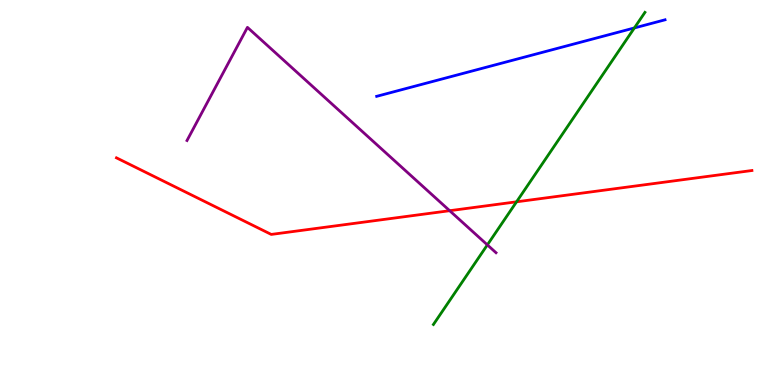[{'lines': ['blue', 'red'], 'intersections': []}, {'lines': ['green', 'red'], 'intersections': [{'x': 6.67, 'y': 4.76}]}, {'lines': ['purple', 'red'], 'intersections': [{'x': 5.8, 'y': 4.53}]}, {'lines': ['blue', 'green'], 'intersections': [{'x': 8.19, 'y': 9.27}]}, {'lines': ['blue', 'purple'], 'intersections': []}, {'lines': ['green', 'purple'], 'intersections': [{'x': 6.29, 'y': 3.64}]}]